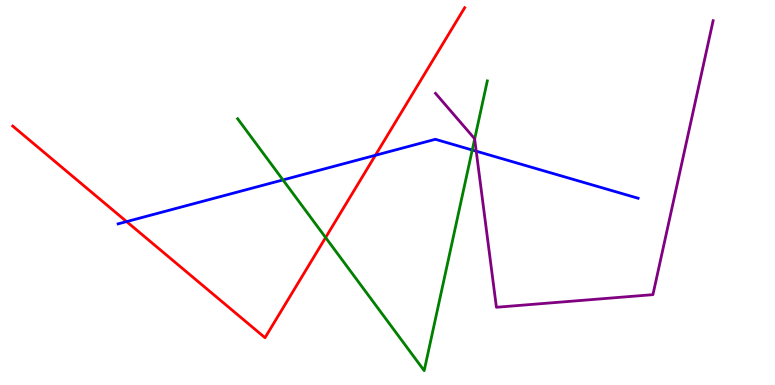[{'lines': ['blue', 'red'], 'intersections': [{'x': 1.63, 'y': 4.24}, {'x': 4.84, 'y': 5.97}]}, {'lines': ['green', 'red'], 'intersections': [{'x': 4.2, 'y': 3.83}]}, {'lines': ['purple', 'red'], 'intersections': []}, {'lines': ['blue', 'green'], 'intersections': [{'x': 3.65, 'y': 5.33}, {'x': 6.09, 'y': 6.1}]}, {'lines': ['blue', 'purple'], 'intersections': [{'x': 6.14, 'y': 6.07}]}, {'lines': ['green', 'purple'], 'intersections': [{'x': 6.12, 'y': 6.39}]}]